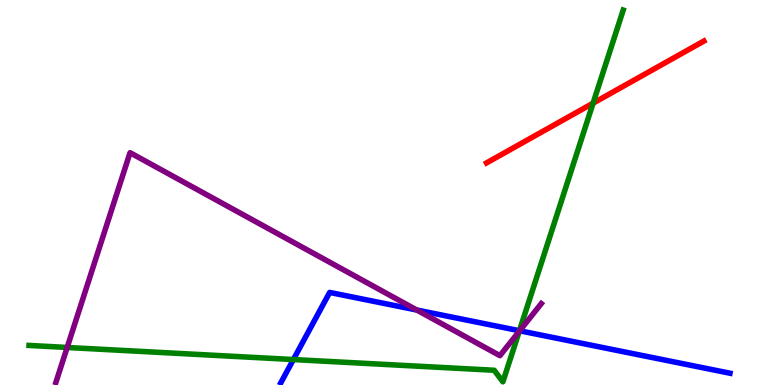[{'lines': ['blue', 'red'], 'intersections': []}, {'lines': ['green', 'red'], 'intersections': [{'x': 7.65, 'y': 7.32}]}, {'lines': ['purple', 'red'], 'intersections': []}, {'lines': ['blue', 'green'], 'intersections': [{'x': 3.79, 'y': 0.661}, {'x': 6.7, 'y': 1.41}]}, {'lines': ['blue', 'purple'], 'intersections': [{'x': 5.38, 'y': 1.95}, {'x': 6.71, 'y': 1.41}]}, {'lines': ['green', 'purple'], 'intersections': [{'x': 0.867, 'y': 0.975}, {'x': 6.7, 'y': 1.39}]}]